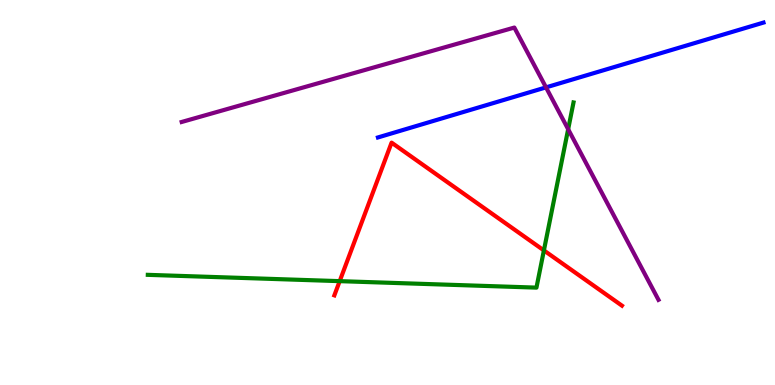[{'lines': ['blue', 'red'], 'intersections': []}, {'lines': ['green', 'red'], 'intersections': [{'x': 4.38, 'y': 2.7}, {'x': 7.02, 'y': 3.5}]}, {'lines': ['purple', 'red'], 'intersections': []}, {'lines': ['blue', 'green'], 'intersections': []}, {'lines': ['blue', 'purple'], 'intersections': [{'x': 7.05, 'y': 7.73}]}, {'lines': ['green', 'purple'], 'intersections': [{'x': 7.33, 'y': 6.64}]}]